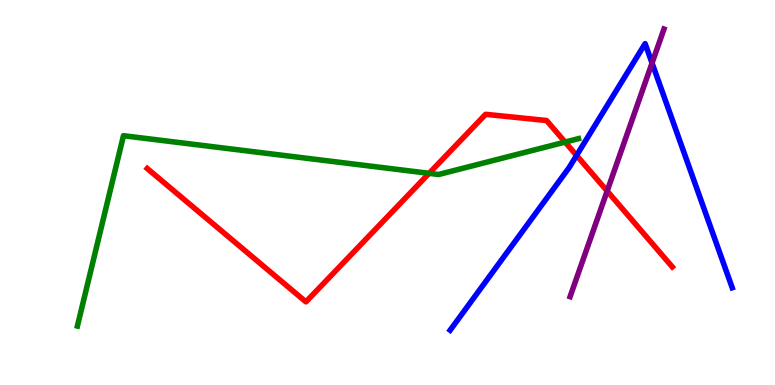[{'lines': ['blue', 'red'], 'intersections': [{'x': 7.44, 'y': 5.96}]}, {'lines': ['green', 'red'], 'intersections': [{'x': 5.54, 'y': 5.5}, {'x': 7.29, 'y': 6.31}]}, {'lines': ['purple', 'red'], 'intersections': [{'x': 7.83, 'y': 5.04}]}, {'lines': ['blue', 'green'], 'intersections': []}, {'lines': ['blue', 'purple'], 'intersections': [{'x': 8.41, 'y': 8.36}]}, {'lines': ['green', 'purple'], 'intersections': []}]